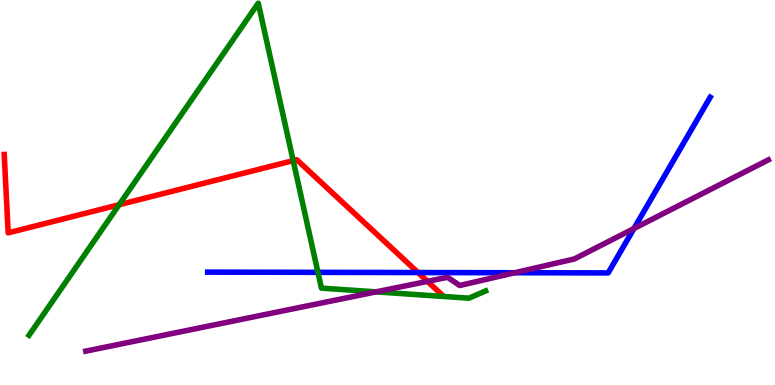[{'lines': ['blue', 'red'], 'intersections': [{'x': 5.39, 'y': 2.92}]}, {'lines': ['green', 'red'], 'intersections': [{'x': 1.54, 'y': 4.68}, {'x': 3.78, 'y': 5.83}]}, {'lines': ['purple', 'red'], 'intersections': [{'x': 5.52, 'y': 2.69}]}, {'lines': ['blue', 'green'], 'intersections': [{'x': 4.1, 'y': 2.93}]}, {'lines': ['blue', 'purple'], 'intersections': [{'x': 6.64, 'y': 2.92}, {'x': 8.18, 'y': 4.06}]}, {'lines': ['green', 'purple'], 'intersections': [{'x': 4.85, 'y': 2.42}]}]